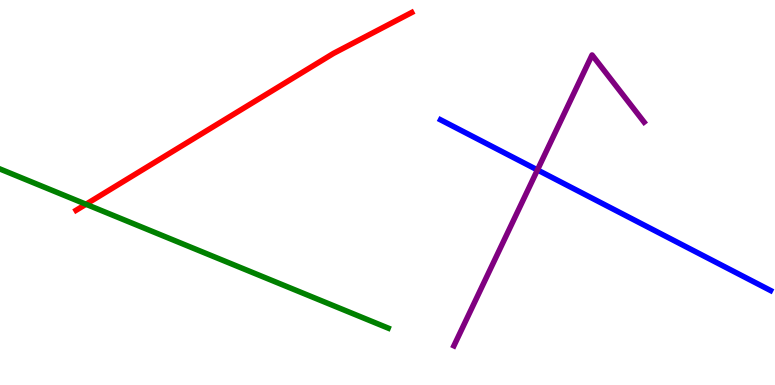[{'lines': ['blue', 'red'], 'intersections': []}, {'lines': ['green', 'red'], 'intersections': [{'x': 1.11, 'y': 4.69}]}, {'lines': ['purple', 'red'], 'intersections': []}, {'lines': ['blue', 'green'], 'intersections': []}, {'lines': ['blue', 'purple'], 'intersections': [{'x': 6.93, 'y': 5.59}]}, {'lines': ['green', 'purple'], 'intersections': []}]